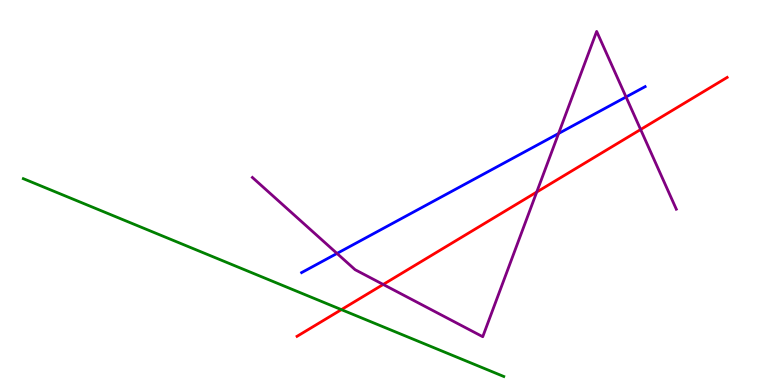[{'lines': ['blue', 'red'], 'intersections': []}, {'lines': ['green', 'red'], 'intersections': [{'x': 4.41, 'y': 1.96}]}, {'lines': ['purple', 'red'], 'intersections': [{'x': 4.94, 'y': 2.61}, {'x': 6.93, 'y': 5.01}, {'x': 8.27, 'y': 6.64}]}, {'lines': ['blue', 'green'], 'intersections': []}, {'lines': ['blue', 'purple'], 'intersections': [{'x': 4.35, 'y': 3.42}, {'x': 7.21, 'y': 6.53}, {'x': 8.08, 'y': 7.48}]}, {'lines': ['green', 'purple'], 'intersections': []}]